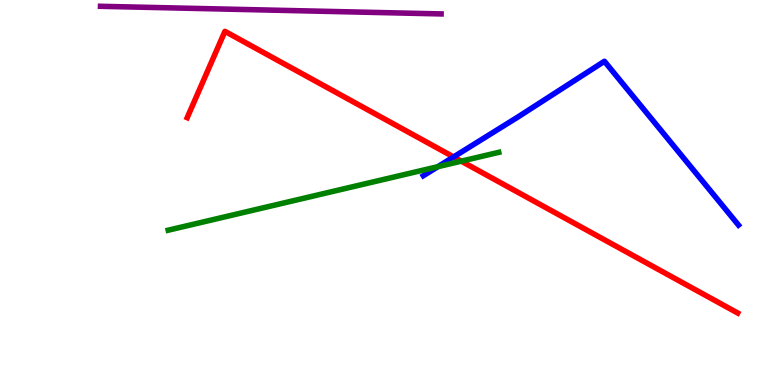[{'lines': ['blue', 'red'], 'intersections': [{'x': 5.85, 'y': 5.92}]}, {'lines': ['green', 'red'], 'intersections': [{'x': 5.95, 'y': 5.81}]}, {'lines': ['purple', 'red'], 'intersections': []}, {'lines': ['blue', 'green'], 'intersections': [{'x': 5.65, 'y': 5.67}]}, {'lines': ['blue', 'purple'], 'intersections': []}, {'lines': ['green', 'purple'], 'intersections': []}]